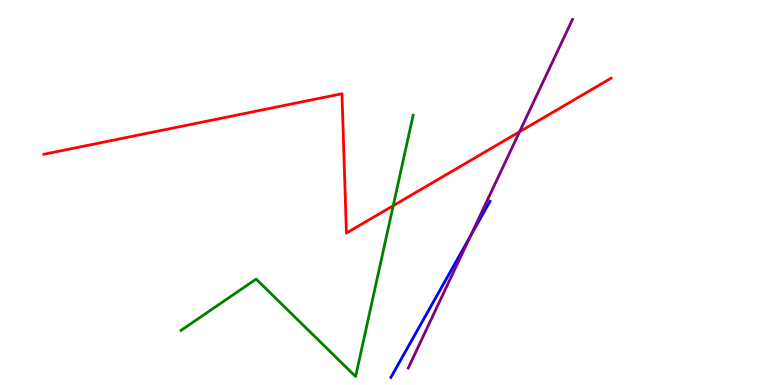[{'lines': ['blue', 'red'], 'intersections': []}, {'lines': ['green', 'red'], 'intersections': [{'x': 5.07, 'y': 4.66}]}, {'lines': ['purple', 'red'], 'intersections': [{'x': 6.7, 'y': 6.58}]}, {'lines': ['blue', 'green'], 'intersections': []}, {'lines': ['blue', 'purple'], 'intersections': [{'x': 6.07, 'y': 3.87}]}, {'lines': ['green', 'purple'], 'intersections': []}]